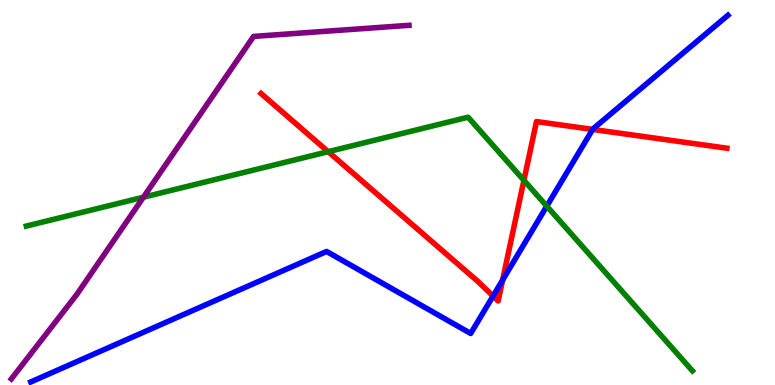[{'lines': ['blue', 'red'], 'intersections': [{'x': 6.36, 'y': 2.31}, {'x': 6.49, 'y': 2.72}, {'x': 7.65, 'y': 6.64}]}, {'lines': ['green', 'red'], 'intersections': [{'x': 4.23, 'y': 6.06}, {'x': 6.76, 'y': 5.32}]}, {'lines': ['purple', 'red'], 'intersections': []}, {'lines': ['blue', 'green'], 'intersections': [{'x': 7.06, 'y': 4.64}]}, {'lines': ['blue', 'purple'], 'intersections': []}, {'lines': ['green', 'purple'], 'intersections': [{'x': 1.85, 'y': 4.88}]}]